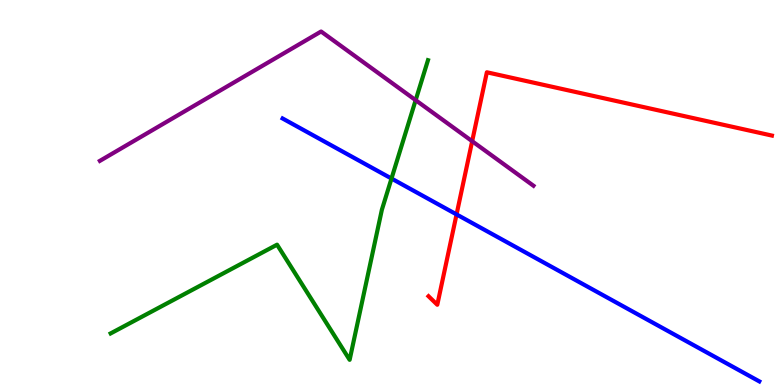[{'lines': ['blue', 'red'], 'intersections': [{'x': 5.89, 'y': 4.43}]}, {'lines': ['green', 'red'], 'intersections': []}, {'lines': ['purple', 'red'], 'intersections': [{'x': 6.09, 'y': 6.33}]}, {'lines': ['blue', 'green'], 'intersections': [{'x': 5.05, 'y': 5.36}]}, {'lines': ['blue', 'purple'], 'intersections': []}, {'lines': ['green', 'purple'], 'intersections': [{'x': 5.36, 'y': 7.4}]}]